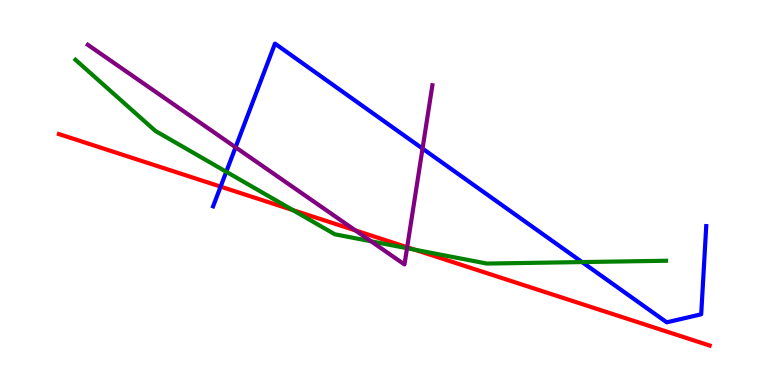[{'lines': ['blue', 'red'], 'intersections': [{'x': 2.85, 'y': 5.15}]}, {'lines': ['green', 'red'], 'intersections': [{'x': 3.78, 'y': 4.54}, {'x': 5.35, 'y': 3.52}]}, {'lines': ['purple', 'red'], 'intersections': [{'x': 4.59, 'y': 4.02}, {'x': 5.25, 'y': 3.58}]}, {'lines': ['blue', 'green'], 'intersections': [{'x': 2.92, 'y': 5.54}, {'x': 7.51, 'y': 3.19}]}, {'lines': ['blue', 'purple'], 'intersections': [{'x': 3.04, 'y': 6.17}, {'x': 5.45, 'y': 6.14}]}, {'lines': ['green', 'purple'], 'intersections': [{'x': 4.79, 'y': 3.73}, {'x': 5.25, 'y': 3.55}]}]